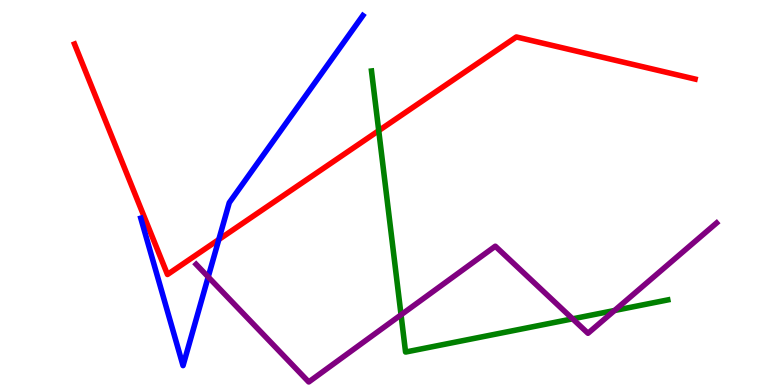[{'lines': ['blue', 'red'], 'intersections': [{'x': 2.82, 'y': 3.78}]}, {'lines': ['green', 'red'], 'intersections': [{'x': 4.89, 'y': 6.61}]}, {'lines': ['purple', 'red'], 'intersections': []}, {'lines': ['blue', 'green'], 'intersections': []}, {'lines': ['blue', 'purple'], 'intersections': [{'x': 2.69, 'y': 2.81}]}, {'lines': ['green', 'purple'], 'intersections': [{'x': 5.17, 'y': 1.82}, {'x': 7.39, 'y': 1.72}, {'x': 7.93, 'y': 1.94}]}]